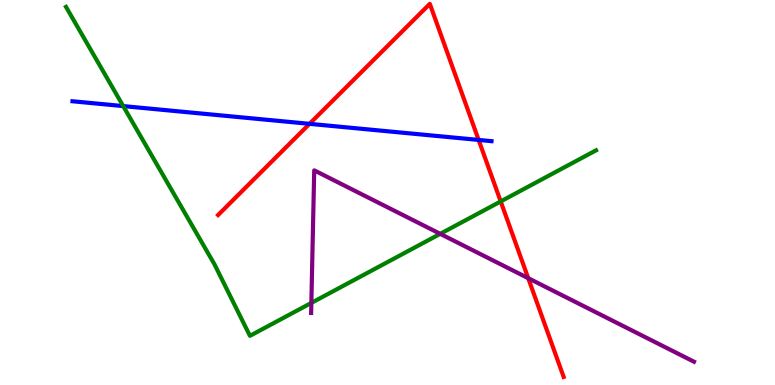[{'lines': ['blue', 'red'], 'intersections': [{'x': 3.99, 'y': 6.78}, {'x': 6.18, 'y': 6.37}]}, {'lines': ['green', 'red'], 'intersections': [{'x': 6.46, 'y': 4.77}]}, {'lines': ['purple', 'red'], 'intersections': [{'x': 6.82, 'y': 2.77}]}, {'lines': ['blue', 'green'], 'intersections': [{'x': 1.59, 'y': 7.24}]}, {'lines': ['blue', 'purple'], 'intersections': []}, {'lines': ['green', 'purple'], 'intersections': [{'x': 4.02, 'y': 2.13}, {'x': 5.68, 'y': 3.93}]}]